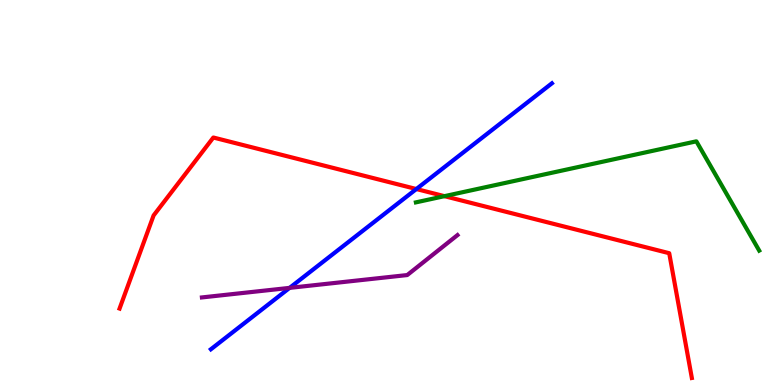[{'lines': ['blue', 'red'], 'intersections': [{'x': 5.37, 'y': 5.09}]}, {'lines': ['green', 'red'], 'intersections': [{'x': 5.73, 'y': 4.9}]}, {'lines': ['purple', 'red'], 'intersections': []}, {'lines': ['blue', 'green'], 'intersections': []}, {'lines': ['blue', 'purple'], 'intersections': [{'x': 3.74, 'y': 2.52}]}, {'lines': ['green', 'purple'], 'intersections': []}]